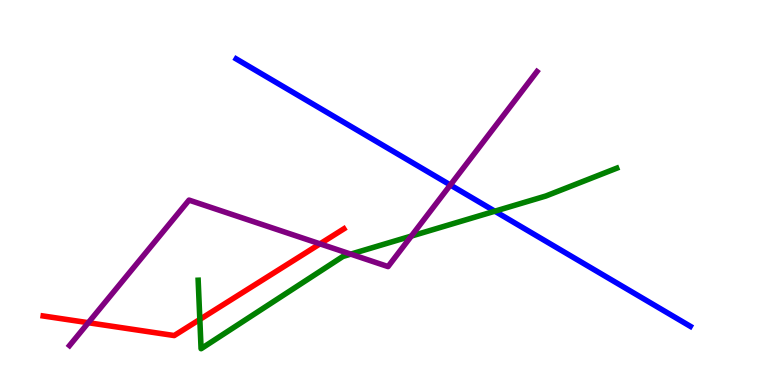[{'lines': ['blue', 'red'], 'intersections': []}, {'lines': ['green', 'red'], 'intersections': [{'x': 2.58, 'y': 1.7}]}, {'lines': ['purple', 'red'], 'intersections': [{'x': 1.14, 'y': 1.62}, {'x': 4.13, 'y': 3.67}]}, {'lines': ['blue', 'green'], 'intersections': [{'x': 6.39, 'y': 4.51}]}, {'lines': ['blue', 'purple'], 'intersections': [{'x': 5.81, 'y': 5.19}]}, {'lines': ['green', 'purple'], 'intersections': [{'x': 4.53, 'y': 3.4}, {'x': 5.31, 'y': 3.87}]}]